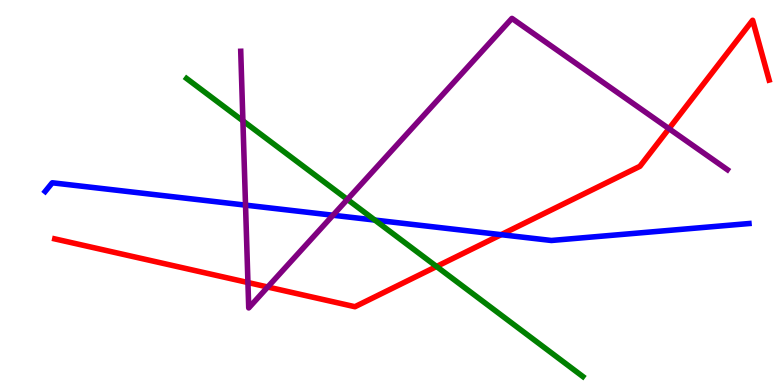[{'lines': ['blue', 'red'], 'intersections': [{'x': 6.47, 'y': 3.9}]}, {'lines': ['green', 'red'], 'intersections': [{'x': 5.63, 'y': 3.08}]}, {'lines': ['purple', 'red'], 'intersections': [{'x': 3.2, 'y': 2.66}, {'x': 3.45, 'y': 2.55}, {'x': 8.63, 'y': 6.66}]}, {'lines': ['blue', 'green'], 'intersections': [{'x': 4.84, 'y': 4.28}]}, {'lines': ['blue', 'purple'], 'intersections': [{'x': 3.17, 'y': 4.67}, {'x': 4.3, 'y': 4.41}]}, {'lines': ['green', 'purple'], 'intersections': [{'x': 3.13, 'y': 6.86}, {'x': 4.48, 'y': 4.82}]}]